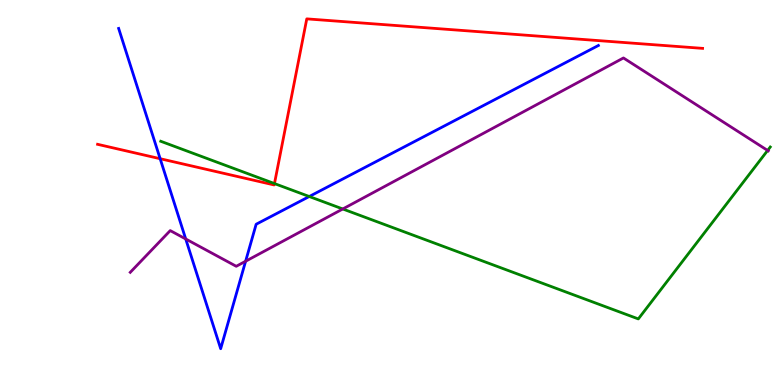[{'lines': ['blue', 'red'], 'intersections': [{'x': 2.07, 'y': 5.88}]}, {'lines': ['green', 'red'], 'intersections': [{'x': 3.54, 'y': 5.23}]}, {'lines': ['purple', 'red'], 'intersections': []}, {'lines': ['blue', 'green'], 'intersections': [{'x': 3.99, 'y': 4.9}]}, {'lines': ['blue', 'purple'], 'intersections': [{'x': 2.4, 'y': 3.79}, {'x': 3.17, 'y': 3.21}]}, {'lines': ['green', 'purple'], 'intersections': [{'x': 4.42, 'y': 4.57}, {'x': 9.9, 'y': 6.09}]}]